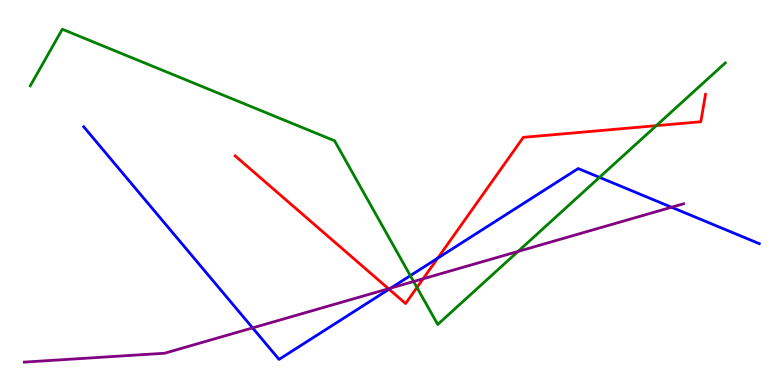[{'lines': ['blue', 'red'], 'intersections': [{'x': 5.02, 'y': 2.49}, {'x': 5.65, 'y': 3.29}]}, {'lines': ['green', 'red'], 'intersections': [{'x': 5.38, 'y': 2.53}, {'x': 8.47, 'y': 6.74}]}, {'lines': ['purple', 'red'], 'intersections': [{'x': 5.01, 'y': 2.5}, {'x': 5.46, 'y': 2.76}]}, {'lines': ['blue', 'green'], 'intersections': [{'x': 5.29, 'y': 2.84}, {'x': 7.74, 'y': 5.39}]}, {'lines': ['blue', 'purple'], 'intersections': [{'x': 3.26, 'y': 1.48}, {'x': 5.04, 'y': 2.52}, {'x': 8.66, 'y': 4.62}]}, {'lines': ['green', 'purple'], 'intersections': [{'x': 5.34, 'y': 2.69}, {'x': 6.68, 'y': 3.47}]}]